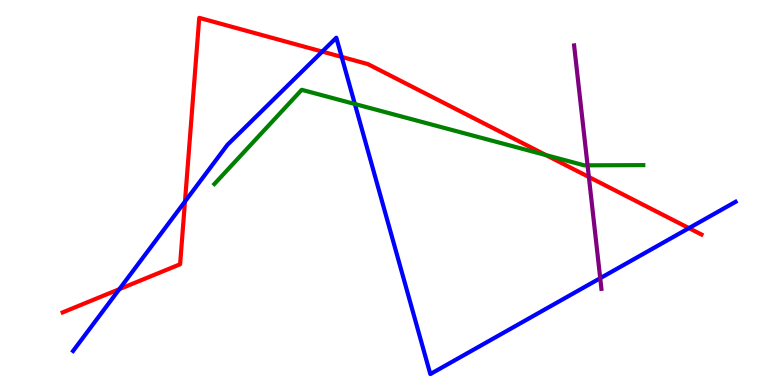[{'lines': ['blue', 'red'], 'intersections': [{'x': 1.54, 'y': 2.49}, {'x': 2.39, 'y': 4.77}, {'x': 4.16, 'y': 8.66}, {'x': 4.41, 'y': 8.52}, {'x': 8.89, 'y': 4.07}]}, {'lines': ['green', 'red'], 'intersections': [{'x': 7.05, 'y': 5.97}]}, {'lines': ['purple', 'red'], 'intersections': [{'x': 7.6, 'y': 5.4}]}, {'lines': ['blue', 'green'], 'intersections': [{'x': 4.58, 'y': 7.3}]}, {'lines': ['blue', 'purple'], 'intersections': [{'x': 7.74, 'y': 2.77}]}, {'lines': ['green', 'purple'], 'intersections': [{'x': 7.58, 'y': 5.71}]}]